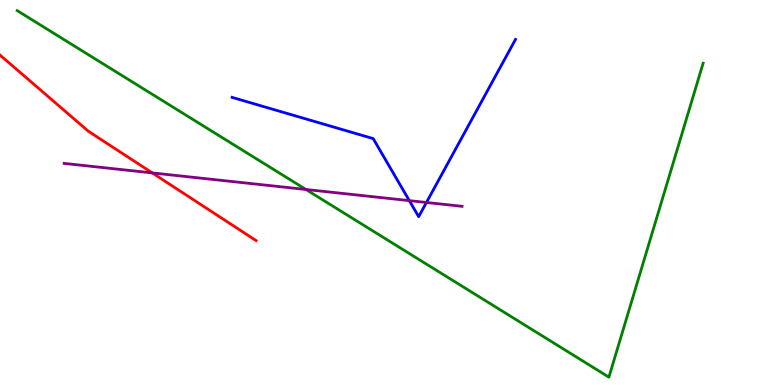[{'lines': ['blue', 'red'], 'intersections': []}, {'lines': ['green', 'red'], 'intersections': []}, {'lines': ['purple', 'red'], 'intersections': [{'x': 1.96, 'y': 5.51}]}, {'lines': ['blue', 'green'], 'intersections': []}, {'lines': ['blue', 'purple'], 'intersections': [{'x': 5.28, 'y': 4.79}, {'x': 5.5, 'y': 4.74}]}, {'lines': ['green', 'purple'], 'intersections': [{'x': 3.95, 'y': 5.08}]}]